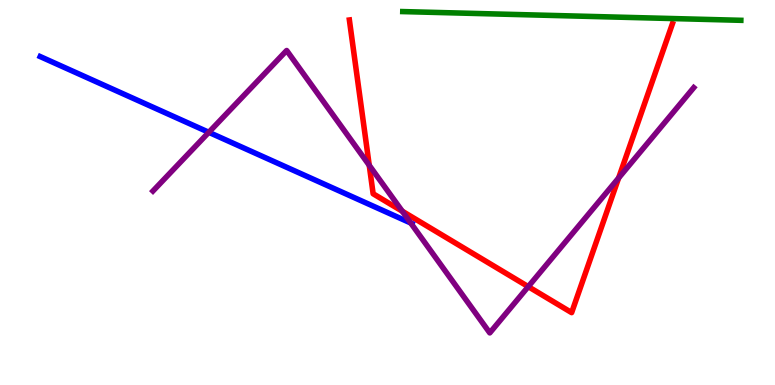[{'lines': ['blue', 'red'], 'intersections': []}, {'lines': ['green', 'red'], 'intersections': []}, {'lines': ['purple', 'red'], 'intersections': [{'x': 4.76, 'y': 5.71}, {'x': 5.19, 'y': 4.51}, {'x': 6.82, 'y': 2.55}, {'x': 7.98, 'y': 5.38}]}, {'lines': ['blue', 'green'], 'intersections': []}, {'lines': ['blue', 'purple'], 'intersections': [{'x': 2.69, 'y': 6.56}, {'x': 5.3, 'y': 4.21}]}, {'lines': ['green', 'purple'], 'intersections': []}]